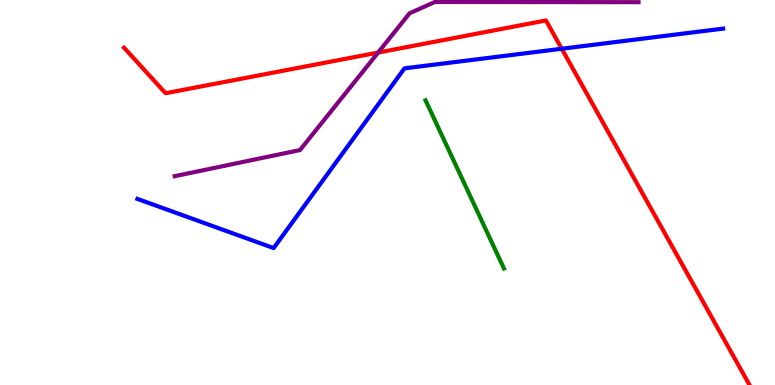[{'lines': ['blue', 'red'], 'intersections': [{'x': 7.25, 'y': 8.73}]}, {'lines': ['green', 'red'], 'intersections': []}, {'lines': ['purple', 'red'], 'intersections': [{'x': 4.88, 'y': 8.63}]}, {'lines': ['blue', 'green'], 'intersections': []}, {'lines': ['blue', 'purple'], 'intersections': []}, {'lines': ['green', 'purple'], 'intersections': []}]